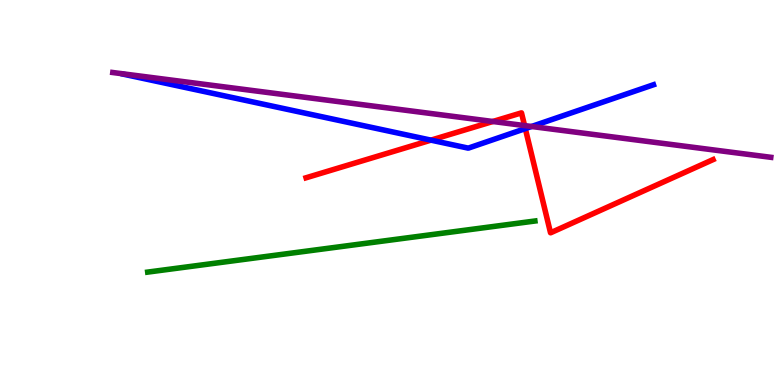[{'lines': ['blue', 'red'], 'intersections': [{'x': 5.56, 'y': 6.36}, {'x': 6.78, 'y': 6.66}]}, {'lines': ['green', 'red'], 'intersections': []}, {'lines': ['purple', 'red'], 'intersections': [{'x': 6.36, 'y': 6.84}, {'x': 6.77, 'y': 6.74}]}, {'lines': ['blue', 'green'], 'intersections': []}, {'lines': ['blue', 'purple'], 'intersections': [{'x': 6.86, 'y': 6.71}]}, {'lines': ['green', 'purple'], 'intersections': []}]